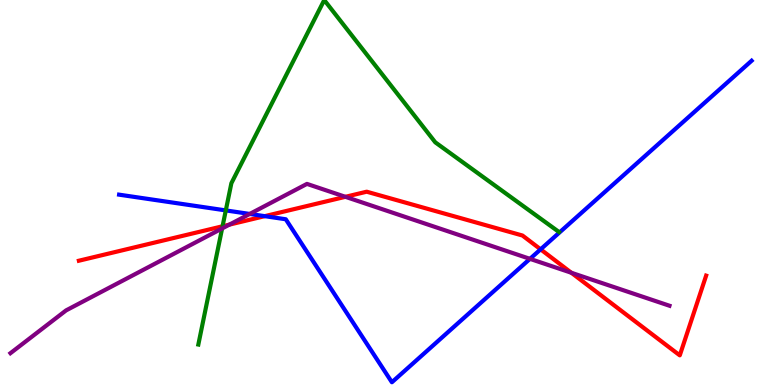[{'lines': ['blue', 'red'], 'intersections': [{'x': 3.42, 'y': 4.39}, {'x': 6.98, 'y': 3.52}]}, {'lines': ['green', 'red'], 'intersections': [{'x': 2.87, 'y': 4.12}]}, {'lines': ['purple', 'red'], 'intersections': [{'x': 2.96, 'y': 4.17}, {'x': 4.46, 'y': 4.89}, {'x': 7.37, 'y': 2.92}]}, {'lines': ['blue', 'green'], 'intersections': [{'x': 2.91, 'y': 4.53}]}, {'lines': ['blue', 'purple'], 'intersections': [{'x': 3.22, 'y': 4.44}, {'x': 6.84, 'y': 3.28}]}, {'lines': ['green', 'purple'], 'intersections': [{'x': 2.87, 'y': 4.07}]}]